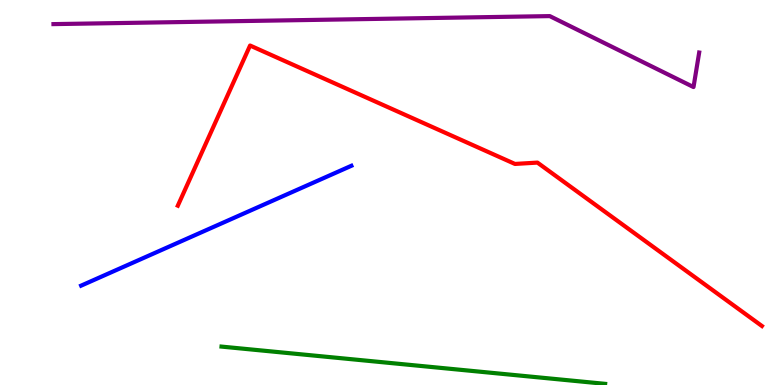[{'lines': ['blue', 'red'], 'intersections': []}, {'lines': ['green', 'red'], 'intersections': []}, {'lines': ['purple', 'red'], 'intersections': []}, {'lines': ['blue', 'green'], 'intersections': []}, {'lines': ['blue', 'purple'], 'intersections': []}, {'lines': ['green', 'purple'], 'intersections': []}]